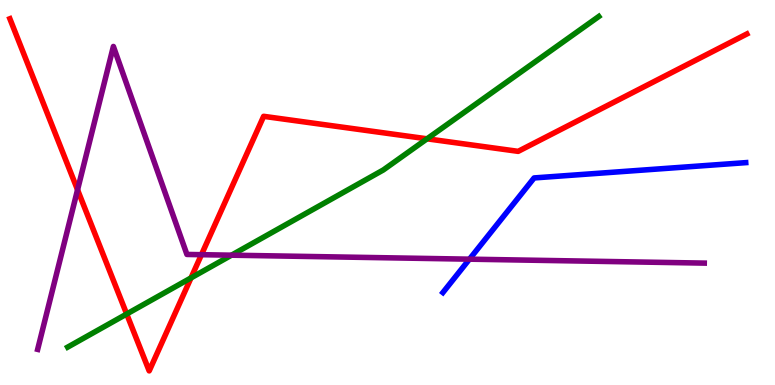[{'lines': ['blue', 'red'], 'intersections': []}, {'lines': ['green', 'red'], 'intersections': [{'x': 1.63, 'y': 1.84}, {'x': 2.46, 'y': 2.78}, {'x': 5.51, 'y': 6.39}]}, {'lines': ['purple', 'red'], 'intersections': [{'x': 1.0, 'y': 5.07}, {'x': 2.6, 'y': 3.38}]}, {'lines': ['blue', 'green'], 'intersections': []}, {'lines': ['blue', 'purple'], 'intersections': [{'x': 6.06, 'y': 3.27}]}, {'lines': ['green', 'purple'], 'intersections': [{'x': 2.99, 'y': 3.37}]}]